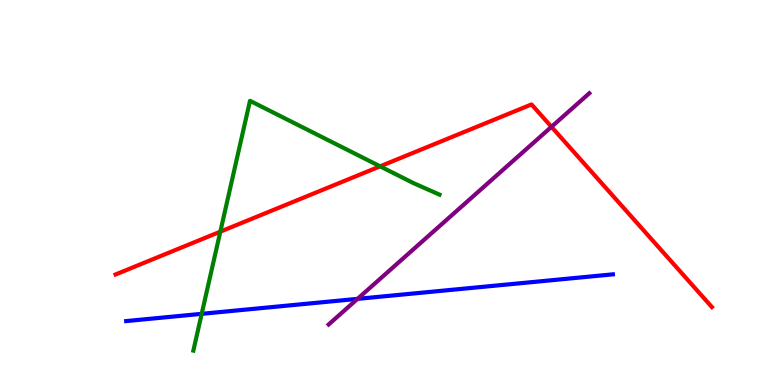[{'lines': ['blue', 'red'], 'intersections': []}, {'lines': ['green', 'red'], 'intersections': [{'x': 2.84, 'y': 3.98}, {'x': 4.9, 'y': 5.68}]}, {'lines': ['purple', 'red'], 'intersections': [{'x': 7.12, 'y': 6.71}]}, {'lines': ['blue', 'green'], 'intersections': [{'x': 2.6, 'y': 1.85}]}, {'lines': ['blue', 'purple'], 'intersections': [{'x': 4.61, 'y': 2.24}]}, {'lines': ['green', 'purple'], 'intersections': []}]